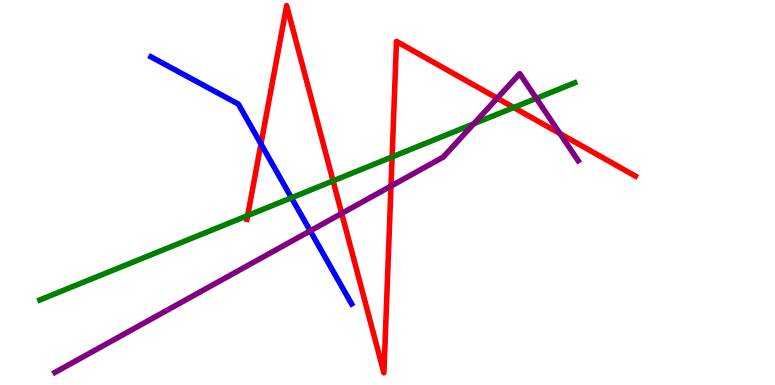[{'lines': ['blue', 'red'], 'intersections': [{'x': 3.37, 'y': 6.26}]}, {'lines': ['green', 'red'], 'intersections': [{'x': 3.2, 'y': 4.4}, {'x': 4.3, 'y': 5.3}, {'x': 5.06, 'y': 5.92}, {'x': 6.63, 'y': 7.21}]}, {'lines': ['purple', 'red'], 'intersections': [{'x': 4.41, 'y': 4.46}, {'x': 5.05, 'y': 5.17}, {'x': 6.42, 'y': 7.45}, {'x': 7.22, 'y': 6.53}]}, {'lines': ['blue', 'green'], 'intersections': [{'x': 3.76, 'y': 4.86}]}, {'lines': ['blue', 'purple'], 'intersections': [{'x': 4.0, 'y': 4.0}]}, {'lines': ['green', 'purple'], 'intersections': [{'x': 6.11, 'y': 6.79}, {'x': 6.92, 'y': 7.44}]}]